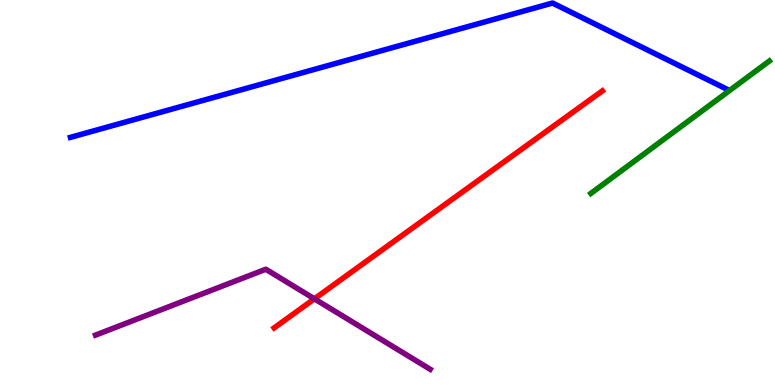[{'lines': ['blue', 'red'], 'intersections': []}, {'lines': ['green', 'red'], 'intersections': []}, {'lines': ['purple', 'red'], 'intersections': [{'x': 4.06, 'y': 2.24}]}, {'lines': ['blue', 'green'], 'intersections': []}, {'lines': ['blue', 'purple'], 'intersections': []}, {'lines': ['green', 'purple'], 'intersections': []}]